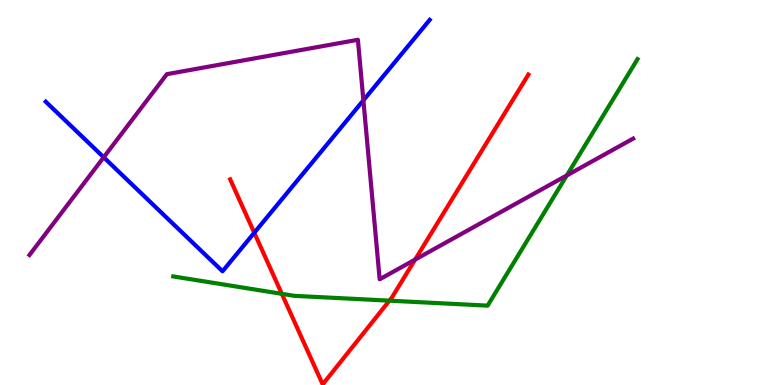[{'lines': ['blue', 'red'], 'intersections': [{'x': 3.28, 'y': 3.95}]}, {'lines': ['green', 'red'], 'intersections': [{'x': 3.64, 'y': 2.37}, {'x': 5.02, 'y': 2.19}]}, {'lines': ['purple', 'red'], 'intersections': [{'x': 5.36, 'y': 3.26}]}, {'lines': ['blue', 'green'], 'intersections': []}, {'lines': ['blue', 'purple'], 'intersections': [{'x': 1.34, 'y': 5.91}, {'x': 4.69, 'y': 7.39}]}, {'lines': ['green', 'purple'], 'intersections': [{'x': 7.31, 'y': 5.44}]}]